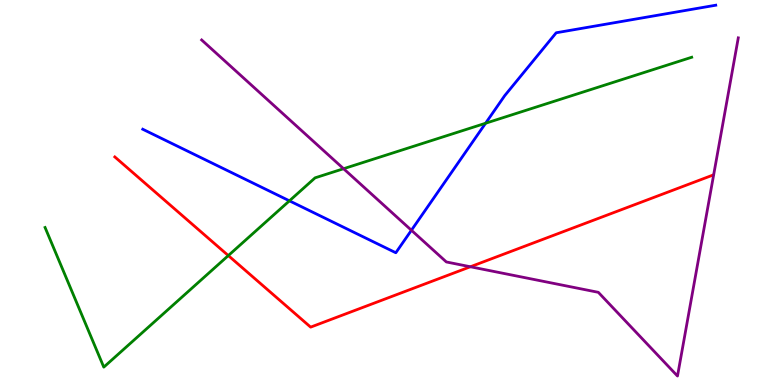[{'lines': ['blue', 'red'], 'intersections': []}, {'lines': ['green', 'red'], 'intersections': [{'x': 2.95, 'y': 3.36}]}, {'lines': ['purple', 'red'], 'intersections': [{'x': 6.07, 'y': 3.07}]}, {'lines': ['blue', 'green'], 'intersections': [{'x': 3.73, 'y': 4.78}, {'x': 6.27, 'y': 6.8}]}, {'lines': ['blue', 'purple'], 'intersections': [{'x': 5.31, 'y': 4.02}]}, {'lines': ['green', 'purple'], 'intersections': [{'x': 4.43, 'y': 5.62}]}]